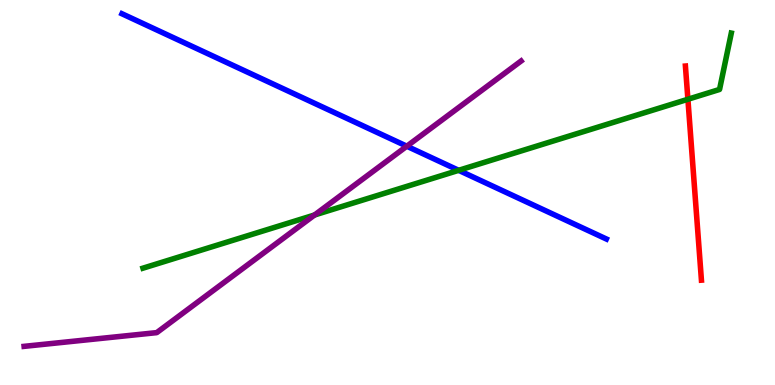[{'lines': ['blue', 'red'], 'intersections': []}, {'lines': ['green', 'red'], 'intersections': [{'x': 8.88, 'y': 7.42}]}, {'lines': ['purple', 'red'], 'intersections': []}, {'lines': ['blue', 'green'], 'intersections': [{'x': 5.92, 'y': 5.58}]}, {'lines': ['blue', 'purple'], 'intersections': [{'x': 5.25, 'y': 6.2}]}, {'lines': ['green', 'purple'], 'intersections': [{'x': 4.06, 'y': 4.42}]}]